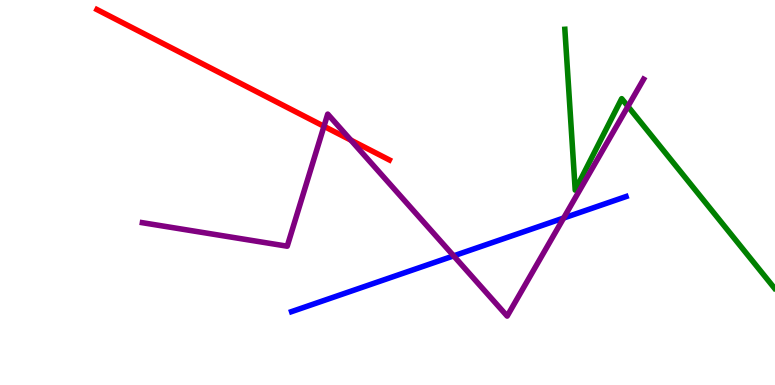[{'lines': ['blue', 'red'], 'intersections': []}, {'lines': ['green', 'red'], 'intersections': []}, {'lines': ['purple', 'red'], 'intersections': [{'x': 4.18, 'y': 6.72}, {'x': 4.53, 'y': 6.36}]}, {'lines': ['blue', 'green'], 'intersections': []}, {'lines': ['blue', 'purple'], 'intersections': [{'x': 5.85, 'y': 3.35}, {'x': 7.27, 'y': 4.34}]}, {'lines': ['green', 'purple'], 'intersections': [{'x': 8.1, 'y': 7.24}]}]